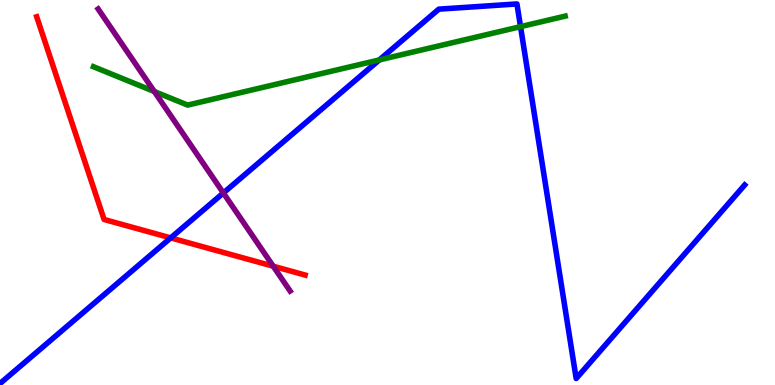[{'lines': ['blue', 'red'], 'intersections': [{'x': 2.2, 'y': 3.82}]}, {'lines': ['green', 'red'], 'intersections': []}, {'lines': ['purple', 'red'], 'intersections': [{'x': 3.53, 'y': 3.09}]}, {'lines': ['blue', 'green'], 'intersections': [{'x': 4.89, 'y': 8.44}, {'x': 6.72, 'y': 9.31}]}, {'lines': ['blue', 'purple'], 'intersections': [{'x': 2.88, 'y': 4.99}]}, {'lines': ['green', 'purple'], 'intersections': [{'x': 1.99, 'y': 7.62}]}]